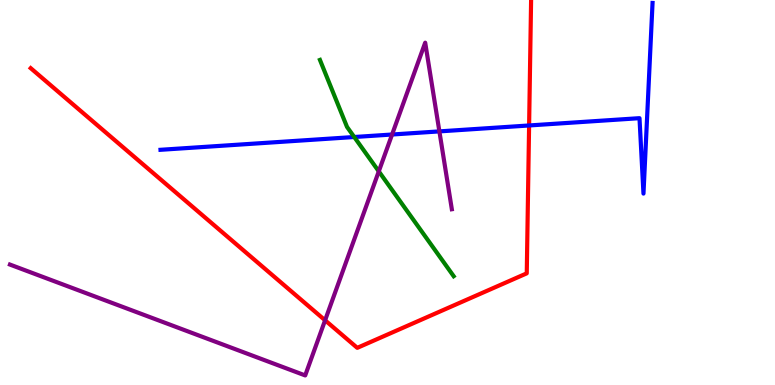[{'lines': ['blue', 'red'], 'intersections': [{'x': 6.83, 'y': 6.74}]}, {'lines': ['green', 'red'], 'intersections': []}, {'lines': ['purple', 'red'], 'intersections': [{'x': 4.19, 'y': 1.68}]}, {'lines': ['blue', 'green'], 'intersections': [{'x': 4.57, 'y': 6.44}]}, {'lines': ['blue', 'purple'], 'intersections': [{'x': 5.06, 'y': 6.51}, {'x': 5.67, 'y': 6.59}]}, {'lines': ['green', 'purple'], 'intersections': [{'x': 4.89, 'y': 5.55}]}]